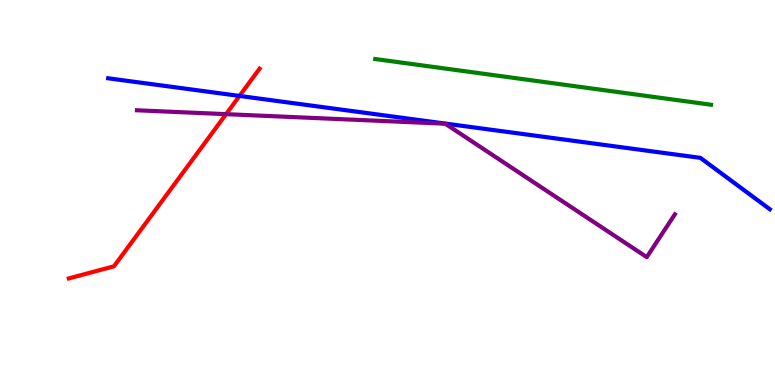[{'lines': ['blue', 'red'], 'intersections': [{'x': 3.09, 'y': 7.51}]}, {'lines': ['green', 'red'], 'intersections': []}, {'lines': ['purple', 'red'], 'intersections': [{'x': 2.92, 'y': 7.03}]}, {'lines': ['blue', 'green'], 'intersections': []}, {'lines': ['blue', 'purple'], 'intersections': []}, {'lines': ['green', 'purple'], 'intersections': []}]